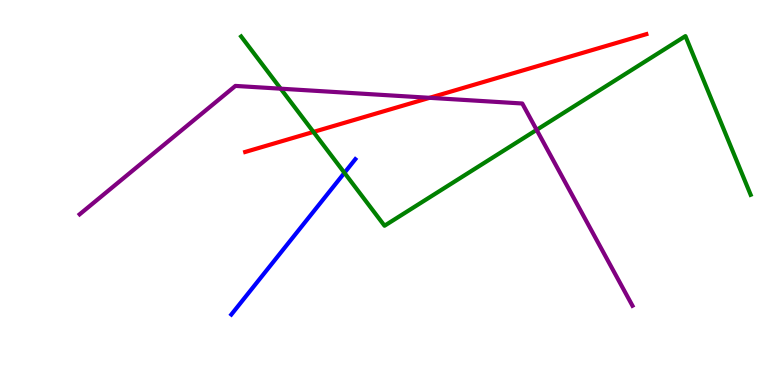[{'lines': ['blue', 'red'], 'intersections': []}, {'lines': ['green', 'red'], 'intersections': [{'x': 4.04, 'y': 6.57}]}, {'lines': ['purple', 'red'], 'intersections': [{'x': 5.54, 'y': 7.46}]}, {'lines': ['blue', 'green'], 'intersections': [{'x': 4.44, 'y': 5.51}]}, {'lines': ['blue', 'purple'], 'intersections': []}, {'lines': ['green', 'purple'], 'intersections': [{'x': 3.62, 'y': 7.7}, {'x': 6.92, 'y': 6.63}]}]